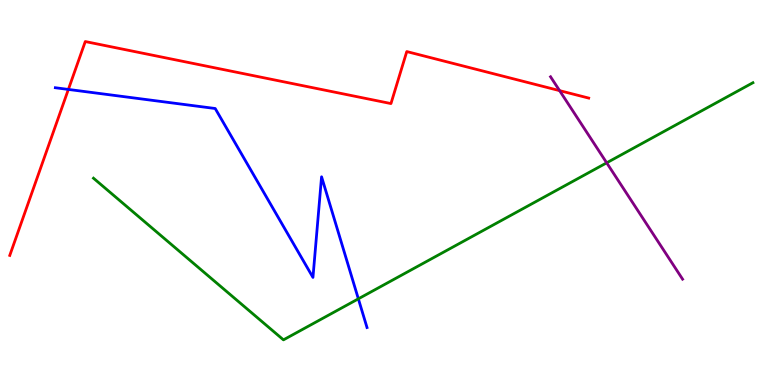[{'lines': ['blue', 'red'], 'intersections': [{'x': 0.882, 'y': 7.68}]}, {'lines': ['green', 'red'], 'intersections': []}, {'lines': ['purple', 'red'], 'intersections': [{'x': 7.22, 'y': 7.65}]}, {'lines': ['blue', 'green'], 'intersections': [{'x': 4.62, 'y': 2.24}]}, {'lines': ['blue', 'purple'], 'intersections': []}, {'lines': ['green', 'purple'], 'intersections': [{'x': 7.83, 'y': 5.77}]}]